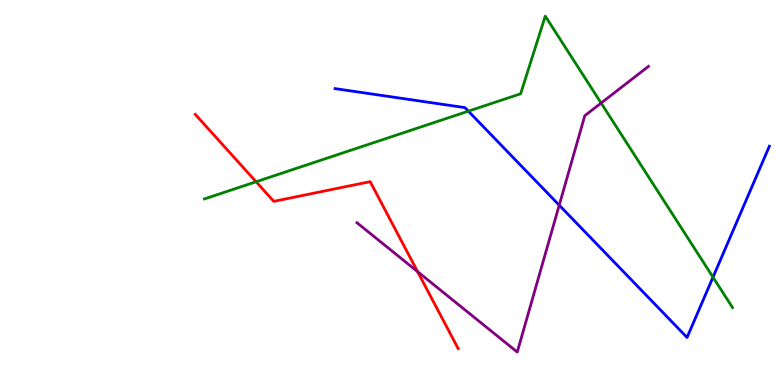[{'lines': ['blue', 'red'], 'intersections': []}, {'lines': ['green', 'red'], 'intersections': [{'x': 3.3, 'y': 5.28}]}, {'lines': ['purple', 'red'], 'intersections': [{'x': 5.39, 'y': 2.94}]}, {'lines': ['blue', 'green'], 'intersections': [{'x': 6.04, 'y': 7.11}, {'x': 9.2, 'y': 2.8}]}, {'lines': ['blue', 'purple'], 'intersections': [{'x': 7.22, 'y': 4.67}]}, {'lines': ['green', 'purple'], 'intersections': [{'x': 7.76, 'y': 7.32}]}]